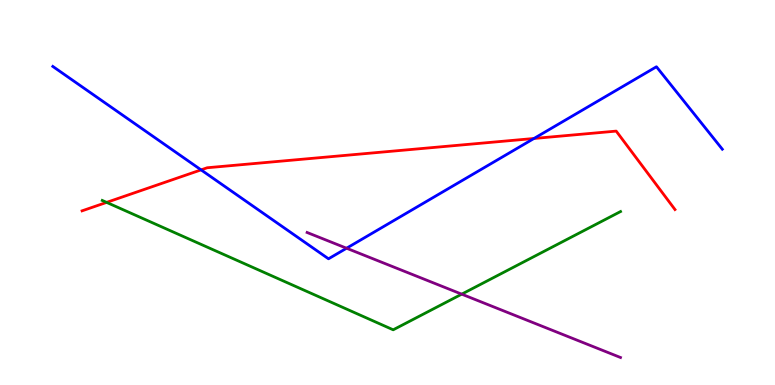[{'lines': ['blue', 'red'], 'intersections': [{'x': 2.59, 'y': 5.59}, {'x': 6.89, 'y': 6.4}]}, {'lines': ['green', 'red'], 'intersections': [{'x': 1.38, 'y': 4.74}]}, {'lines': ['purple', 'red'], 'intersections': []}, {'lines': ['blue', 'green'], 'intersections': []}, {'lines': ['blue', 'purple'], 'intersections': [{'x': 4.47, 'y': 3.55}]}, {'lines': ['green', 'purple'], 'intersections': [{'x': 5.96, 'y': 2.36}]}]